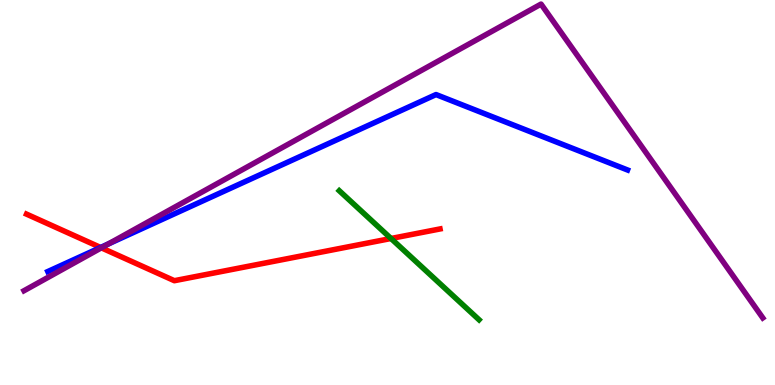[{'lines': ['blue', 'red'], 'intersections': [{'x': 1.3, 'y': 3.57}]}, {'lines': ['green', 'red'], 'intersections': [{'x': 5.05, 'y': 3.81}]}, {'lines': ['purple', 'red'], 'intersections': [{'x': 1.31, 'y': 3.56}]}, {'lines': ['blue', 'green'], 'intersections': []}, {'lines': ['blue', 'purple'], 'intersections': [{'x': 1.4, 'y': 3.67}]}, {'lines': ['green', 'purple'], 'intersections': []}]